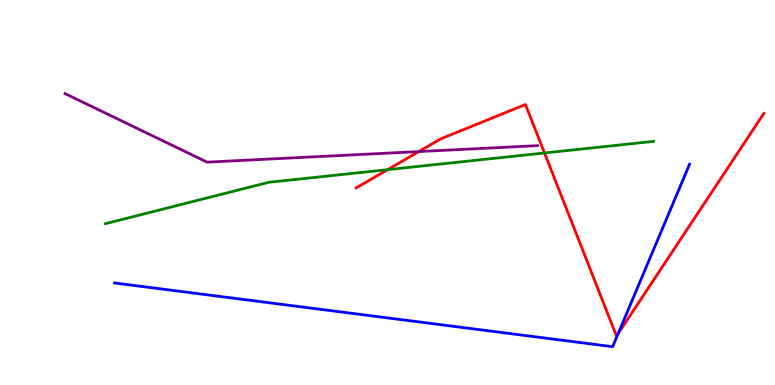[{'lines': ['blue', 'red'], 'intersections': [{'x': 7.98, 'y': 1.33}]}, {'lines': ['green', 'red'], 'intersections': [{'x': 5.0, 'y': 5.59}, {'x': 7.03, 'y': 6.03}]}, {'lines': ['purple', 'red'], 'intersections': [{'x': 5.4, 'y': 6.06}]}, {'lines': ['blue', 'green'], 'intersections': []}, {'lines': ['blue', 'purple'], 'intersections': []}, {'lines': ['green', 'purple'], 'intersections': []}]